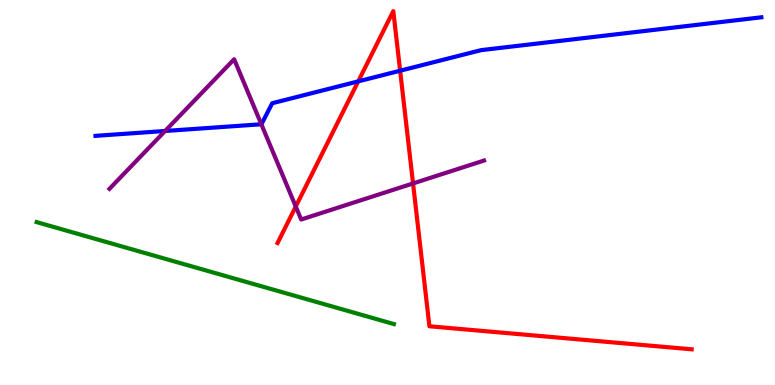[{'lines': ['blue', 'red'], 'intersections': [{'x': 4.62, 'y': 7.89}, {'x': 5.16, 'y': 8.16}]}, {'lines': ['green', 'red'], 'intersections': []}, {'lines': ['purple', 'red'], 'intersections': [{'x': 3.82, 'y': 4.64}, {'x': 5.33, 'y': 5.24}]}, {'lines': ['blue', 'green'], 'intersections': []}, {'lines': ['blue', 'purple'], 'intersections': [{'x': 2.13, 'y': 6.6}, {'x': 3.37, 'y': 6.77}]}, {'lines': ['green', 'purple'], 'intersections': []}]